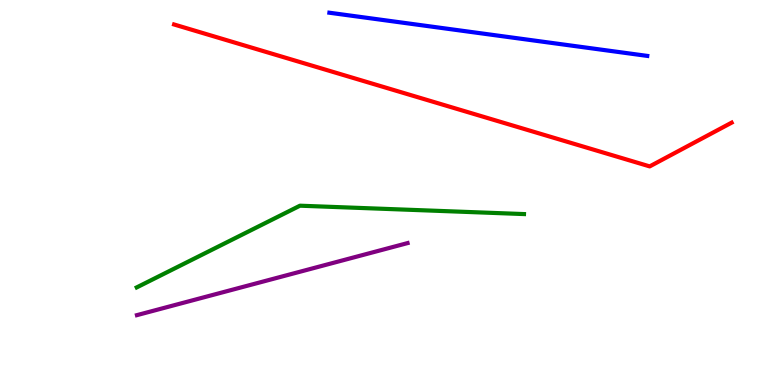[{'lines': ['blue', 'red'], 'intersections': []}, {'lines': ['green', 'red'], 'intersections': []}, {'lines': ['purple', 'red'], 'intersections': []}, {'lines': ['blue', 'green'], 'intersections': []}, {'lines': ['blue', 'purple'], 'intersections': []}, {'lines': ['green', 'purple'], 'intersections': []}]